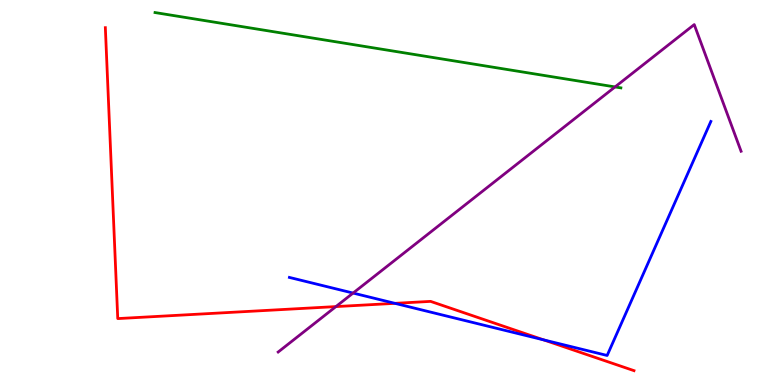[{'lines': ['blue', 'red'], 'intersections': [{'x': 5.1, 'y': 2.12}, {'x': 7.01, 'y': 1.17}]}, {'lines': ['green', 'red'], 'intersections': []}, {'lines': ['purple', 'red'], 'intersections': [{'x': 4.33, 'y': 2.04}]}, {'lines': ['blue', 'green'], 'intersections': []}, {'lines': ['blue', 'purple'], 'intersections': [{'x': 4.56, 'y': 2.39}]}, {'lines': ['green', 'purple'], 'intersections': [{'x': 7.94, 'y': 7.74}]}]